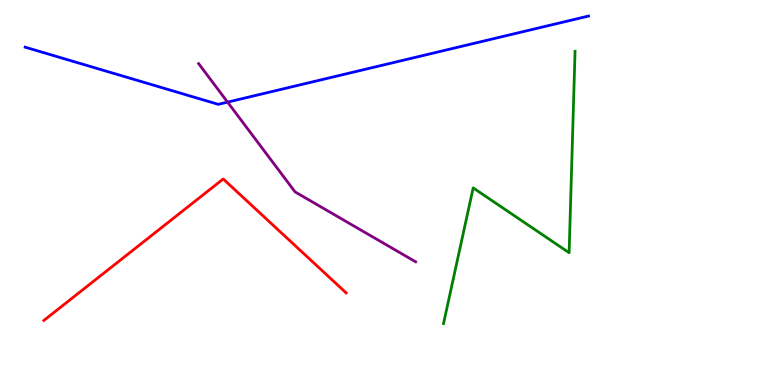[{'lines': ['blue', 'red'], 'intersections': []}, {'lines': ['green', 'red'], 'intersections': []}, {'lines': ['purple', 'red'], 'intersections': []}, {'lines': ['blue', 'green'], 'intersections': []}, {'lines': ['blue', 'purple'], 'intersections': [{'x': 2.94, 'y': 7.35}]}, {'lines': ['green', 'purple'], 'intersections': []}]